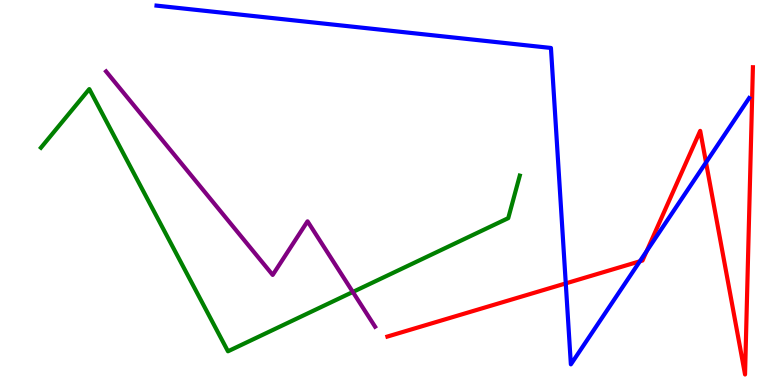[{'lines': ['blue', 'red'], 'intersections': [{'x': 7.3, 'y': 2.64}, {'x': 8.26, 'y': 3.21}, {'x': 8.34, 'y': 3.48}, {'x': 9.11, 'y': 5.78}]}, {'lines': ['green', 'red'], 'intersections': []}, {'lines': ['purple', 'red'], 'intersections': []}, {'lines': ['blue', 'green'], 'intersections': []}, {'lines': ['blue', 'purple'], 'intersections': []}, {'lines': ['green', 'purple'], 'intersections': [{'x': 4.55, 'y': 2.42}]}]